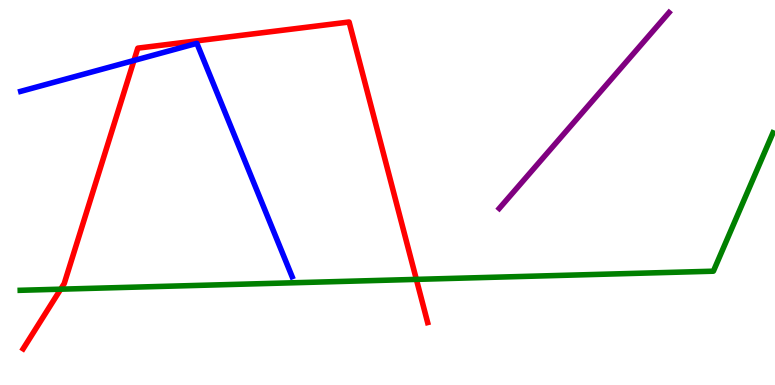[{'lines': ['blue', 'red'], 'intersections': [{'x': 1.73, 'y': 8.43}]}, {'lines': ['green', 'red'], 'intersections': [{'x': 0.783, 'y': 2.49}, {'x': 5.37, 'y': 2.74}]}, {'lines': ['purple', 'red'], 'intersections': []}, {'lines': ['blue', 'green'], 'intersections': []}, {'lines': ['blue', 'purple'], 'intersections': []}, {'lines': ['green', 'purple'], 'intersections': []}]